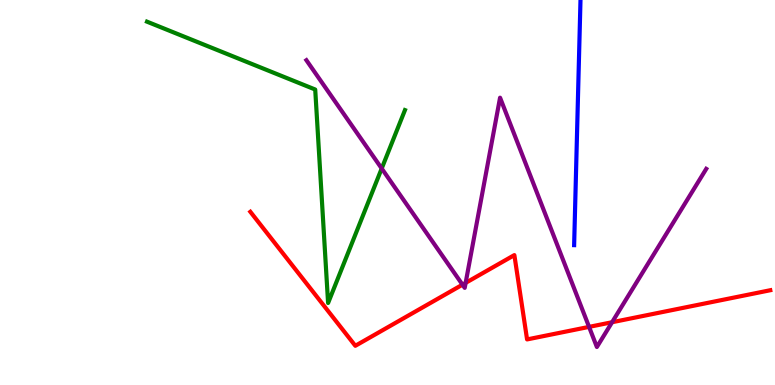[{'lines': ['blue', 'red'], 'intersections': []}, {'lines': ['green', 'red'], 'intersections': []}, {'lines': ['purple', 'red'], 'intersections': [{'x': 5.97, 'y': 2.61}, {'x': 6.01, 'y': 2.65}, {'x': 7.6, 'y': 1.51}, {'x': 7.9, 'y': 1.63}]}, {'lines': ['blue', 'green'], 'intersections': []}, {'lines': ['blue', 'purple'], 'intersections': []}, {'lines': ['green', 'purple'], 'intersections': [{'x': 4.93, 'y': 5.62}]}]